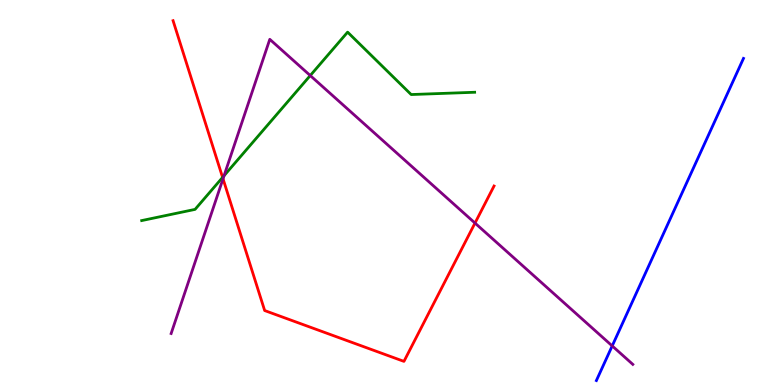[{'lines': ['blue', 'red'], 'intersections': []}, {'lines': ['green', 'red'], 'intersections': [{'x': 2.87, 'y': 5.39}]}, {'lines': ['purple', 'red'], 'intersections': [{'x': 2.88, 'y': 5.36}, {'x': 6.13, 'y': 4.21}]}, {'lines': ['blue', 'green'], 'intersections': []}, {'lines': ['blue', 'purple'], 'intersections': [{'x': 7.9, 'y': 1.02}]}, {'lines': ['green', 'purple'], 'intersections': [{'x': 2.89, 'y': 5.44}, {'x': 4.0, 'y': 8.04}]}]